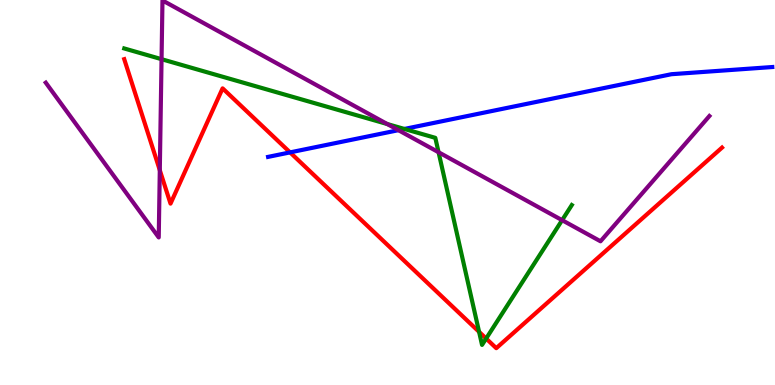[{'lines': ['blue', 'red'], 'intersections': [{'x': 3.74, 'y': 6.04}]}, {'lines': ['green', 'red'], 'intersections': [{'x': 6.18, 'y': 1.38}, {'x': 6.27, 'y': 1.21}]}, {'lines': ['purple', 'red'], 'intersections': [{'x': 2.06, 'y': 5.58}]}, {'lines': ['blue', 'green'], 'intersections': [{'x': 5.22, 'y': 6.65}]}, {'lines': ['blue', 'purple'], 'intersections': [{'x': 5.14, 'y': 6.62}]}, {'lines': ['green', 'purple'], 'intersections': [{'x': 2.08, 'y': 8.46}, {'x': 5.0, 'y': 6.78}, {'x': 5.66, 'y': 6.05}, {'x': 7.25, 'y': 4.28}]}]